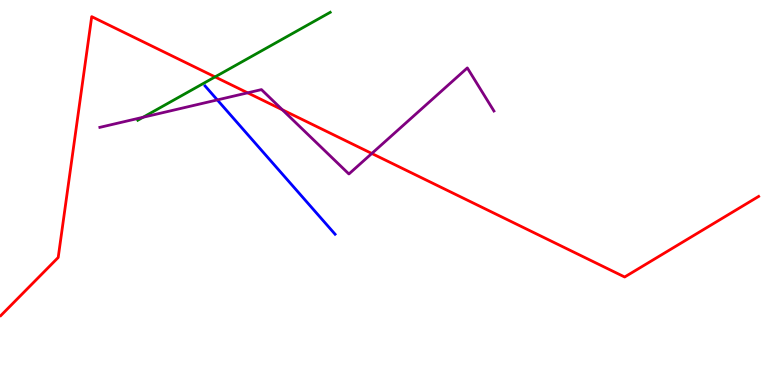[{'lines': ['blue', 'red'], 'intersections': []}, {'lines': ['green', 'red'], 'intersections': [{'x': 2.77, 'y': 8.0}]}, {'lines': ['purple', 'red'], 'intersections': [{'x': 3.2, 'y': 7.59}, {'x': 3.64, 'y': 7.15}, {'x': 4.8, 'y': 6.01}]}, {'lines': ['blue', 'green'], 'intersections': []}, {'lines': ['blue', 'purple'], 'intersections': [{'x': 2.8, 'y': 7.4}]}, {'lines': ['green', 'purple'], 'intersections': [{'x': 1.85, 'y': 6.95}]}]